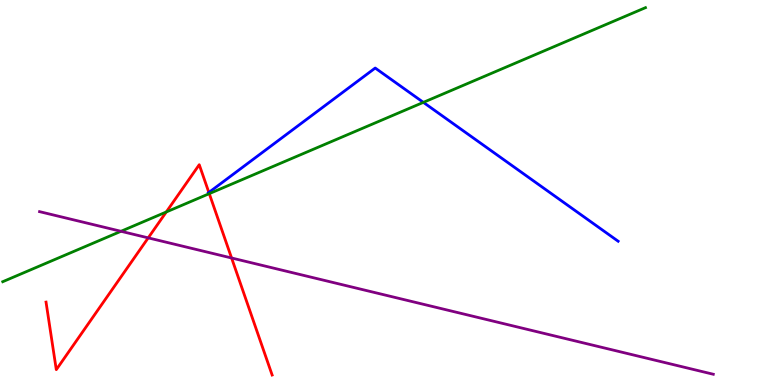[{'lines': ['blue', 'red'], 'intersections': [{'x': 2.7, 'y': 5.0}]}, {'lines': ['green', 'red'], 'intersections': [{'x': 2.15, 'y': 4.49}, {'x': 2.7, 'y': 4.97}]}, {'lines': ['purple', 'red'], 'intersections': [{'x': 1.91, 'y': 3.82}, {'x': 2.99, 'y': 3.3}]}, {'lines': ['blue', 'green'], 'intersections': [{'x': 5.46, 'y': 7.34}]}, {'lines': ['blue', 'purple'], 'intersections': []}, {'lines': ['green', 'purple'], 'intersections': [{'x': 1.56, 'y': 3.99}]}]